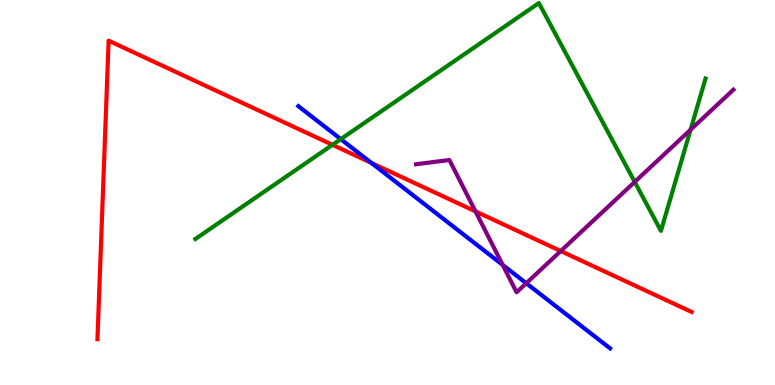[{'lines': ['blue', 'red'], 'intersections': [{'x': 4.79, 'y': 5.77}]}, {'lines': ['green', 'red'], 'intersections': [{'x': 4.29, 'y': 6.24}]}, {'lines': ['purple', 'red'], 'intersections': [{'x': 6.14, 'y': 4.51}, {'x': 7.24, 'y': 3.48}]}, {'lines': ['blue', 'green'], 'intersections': [{'x': 4.4, 'y': 6.39}]}, {'lines': ['blue', 'purple'], 'intersections': [{'x': 6.49, 'y': 3.12}, {'x': 6.79, 'y': 2.64}]}, {'lines': ['green', 'purple'], 'intersections': [{'x': 8.19, 'y': 5.27}, {'x': 8.91, 'y': 6.63}]}]